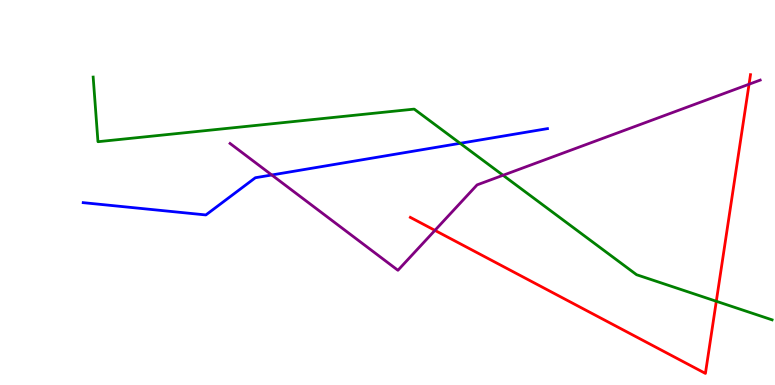[{'lines': ['blue', 'red'], 'intersections': []}, {'lines': ['green', 'red'], 'intersections': [{'x': 9.24, 'y': 2.17}]}, {'lines': ['purple', 'red'], 'intersections': [{'x': 5.61, 'y': 4.02}, {'x': 9.67, 'y': 7.81}]}, {'lines': ['blue', 'green'], 'intersections': [{'x': 5.94, 'y': 6.28}]}, {'lines': ['blue', 'purple'], 'intersections': [{'x': 3.51, 'y': 5.46}]}, {'lines': ['green', 'purple'], 'intersections': [{'x': 6.49, 'y': 5.45}]}]